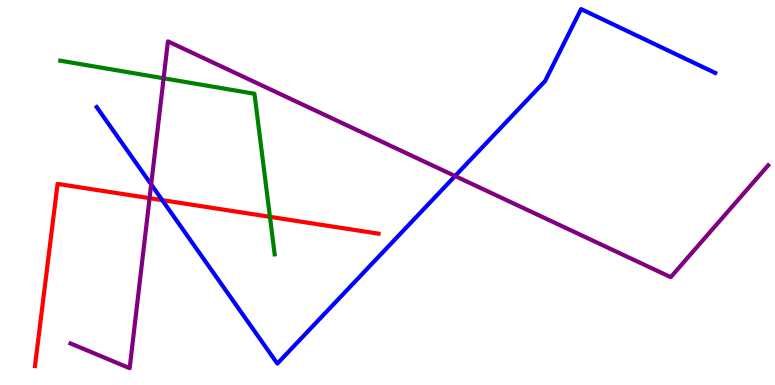[{'lines': ['blue', 'red'], 'intersections': [{'x': 2.09, 'y': 4.8}]}, {'lines': ['green', 'red'], 'intersections': [{'x': 3.48, 'y': 4.37}]}, {'lines': ['purple', 'red'], 'intersections': [{'x': 1.93, 'y': 4.85}]}, {'lines': ['blue', 'green'], 'intersections': []}, {'lines': ['blue', 'purple'], 'intersections': [{'x': 1.95, 'y': 5.21}, {'x': 5.87, 'y': 5.43}]}, {'lines': ['green', 'purple'], 'intersections': [{'x': 2.11, 'y': 7.97}]}]